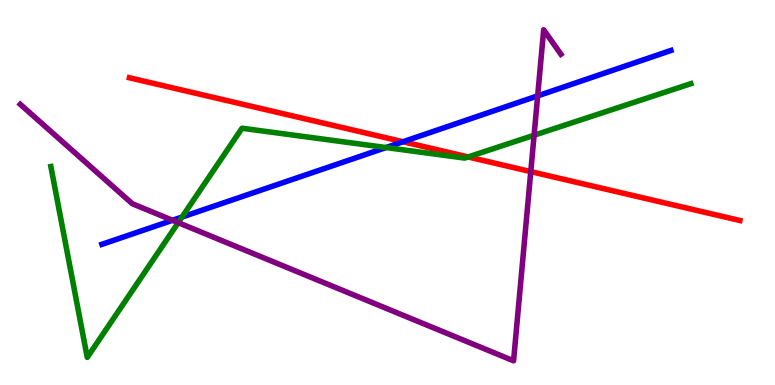[{'lines': ['blue', 'red'], 'intersections': [{'x': 5.2, 'y': 6.32}]}, {'lines': ['green', 'red'], 'intersections': [{'x': 6.04, 'y': 5.92}]}, {'lines': ['purple', 'red'], 'intersections': [{'x': 6.85, 'y': 5.54}]}, {'lines': ['blue', 'green'], 'intersections': [{'x': 2.35, 'y': 4.36}, {'x': 4.98, 'y': 6.17}]}, {'lines': ['blue', 'purple'], 'intersections': [{'x': 2.23, 'y': 4.28}, {'x': 6.94, 'y': 7.51}]}, {'lines': ['green', 'purple'], 'intersections': [{'x': 2.3, 'y': 4.22}, {'x': 6.89, 'y': 6.49}]}]